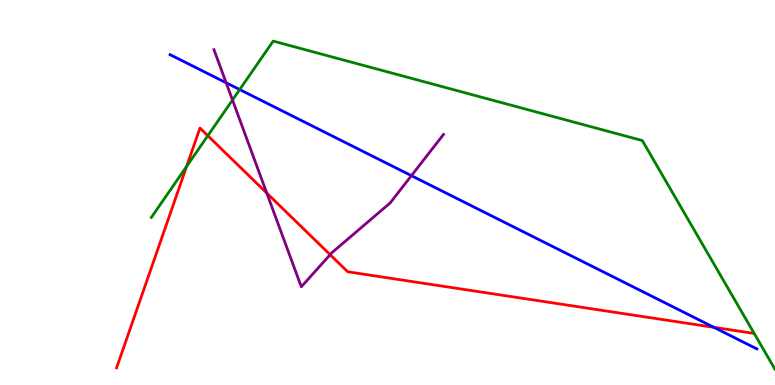[{'lines': ['blue', 'red'], 'intersections': [{'x': 9.21, 'y': 1.5}]}, {'lines': ['green', 'red'], 'intersections': [{'x': 2.41, 'y': 5.68}, {'x': 2.68, 'y': 6.48}]}, {'lines': ['purple', 'red'], 'intersections': [{'x': 3.44, 'y': 4.99}, {'x': 4.26, 'y': 3.38}]}, {'lines': ['blue', 'green'], 'intersections': [{'x': 3.09, 'y': 7.67}]}, {'lines': ['blue', 'purple'], 'intersections': [{'x': 2.92, 'y': 7.85}, {'x': 5.31, 'y': 5.44}]}, {'lines': ['green', 'purple'], 'intersections': [{'x': 3.0, 'y': 7.4}]}]